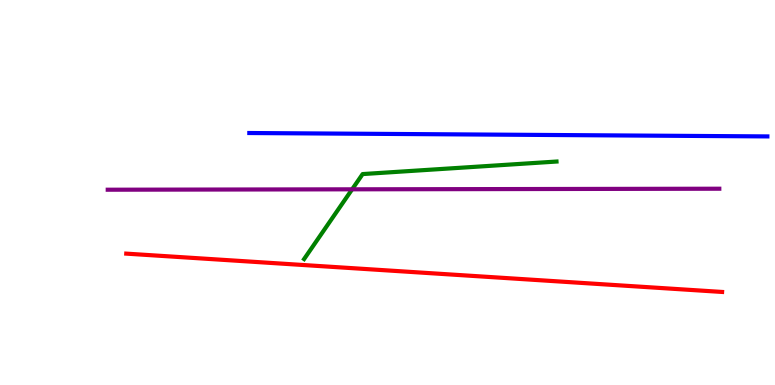[{'lines': ['blue', 'red'], 'intersections': []}, {'lines': ['green', 'red'], 'intersections': []}, {'lines': ['purple', 'red'], 'intersections': []}, {'lines': ['blue', 'green'], 'intersections': []}, {'lines': ['blue', 'purple'], 'intersections': []}, {'lines': ['green', 'purple'], 'intersections': [{'x': 4.54, 'y': 5.08}]}]